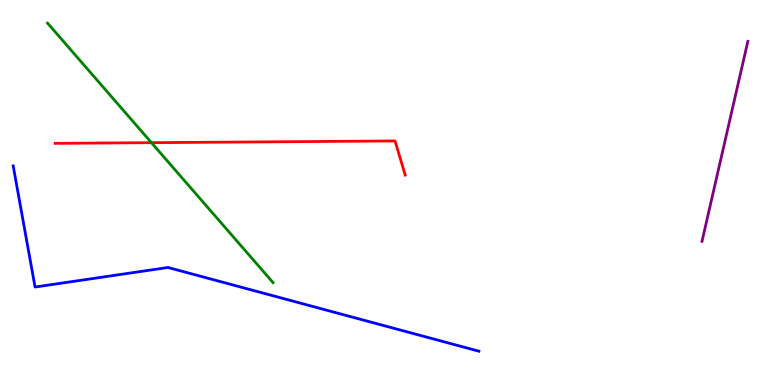[{'lines': ['blue', 'red'], 'intersections': []}, {'lines': ['green', 'red'], 'intersections': [{'x': 1.95, 'y': 6.29}]}, {'lines': ['purple', 'red'], 'intersections': []}, {'lines': ['blue', 'green'], 'intersections': []}, {'lines': ['blue', 'purple'], 'intersections': []}, {'lines': ['green', 'purple'], 'intersections': []}]